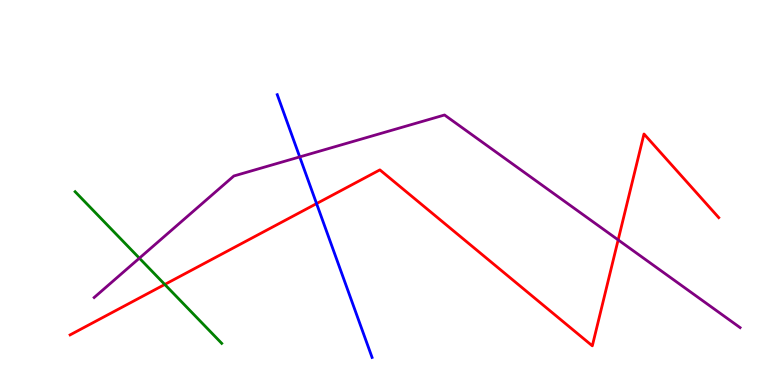[{'lines': ['blue', 'red'], 'intersections': [{'x': 4.08, 'y': 4.71}]}, {'lines': ['green', 'red'], 'intersections': [{'x': 2.13, 'y': 2.61}]}, {'lines': ['purple', 'red'], 'intersections': [{'x': 7.98, 'y': 3.77}]}, {'lines': ['blue', 'green'], 'intersections': []}, {'lines': ['blue', 'purple'], 'intersections': [{'x': 3.87, 'y': 5.92}]}, {'lines': ['green', 'purple'], 'intersections': [{'x': 1.8, 'y': 3.29}]}]